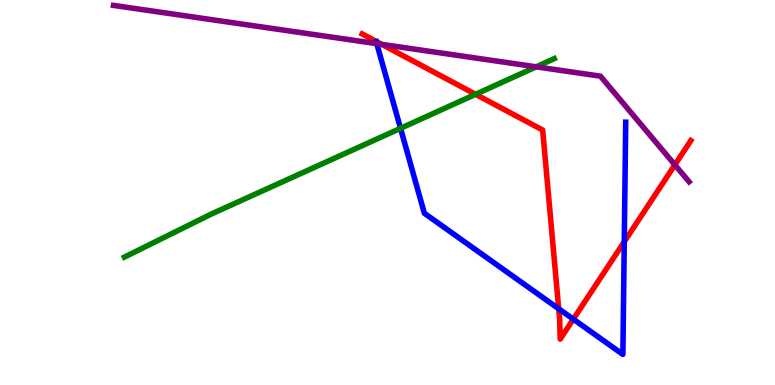[{'lines': ['blue', 'red'], 'intersections': [{'x': 7.21, 'y': 1.98}, {'x': 7.4, 'y': 1.71}, {'x': 8.05, 'y': 3.72}]}, {'lines': ['green', 'red'], 'intersections': [{'x': 6.14, 'y': 7.55}]}, {'lines': ['purple', 'red'], 'intersections': [{'x': 4.93, 'y': 8.85}, {'x': 8.71, 'y': 5.72}]}, {'lines': ['blue', 'green'], 'intersections': [{'x': 5.17, 'y': 6.67}]}, {'lines': ['blue', 'purple'], 'intersections': [{'x': 4.86, 'y': 8.87}]}, {'lines': ['green', 'purple'], 'intersections': [{'x': 6.92, 'y': 8.26}]}]